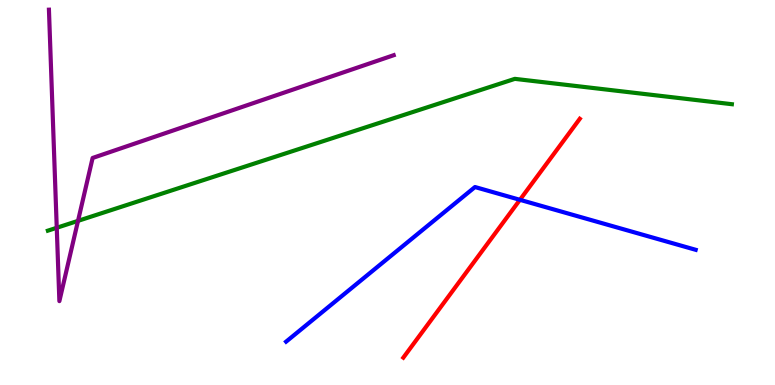[{'lines': ['blue', 'red'], 'intersections': [{'x': 6.71, 'y': 4.81}]}, {'lines': ['green', 'red'], 'intersections': []}, {'lines': ['purple', 'red'], 'intersections': []}, {'lines': ['blue', 'green'], 'intersections': []}, {'lines': ['blue', 'purple'], 'intersections': []}, {'lines': ['green', 'purple'], 'intersections': [{'x': 0.732, 'y': 4.08}, {'x': 1.01, 'y': 4.26}]}]